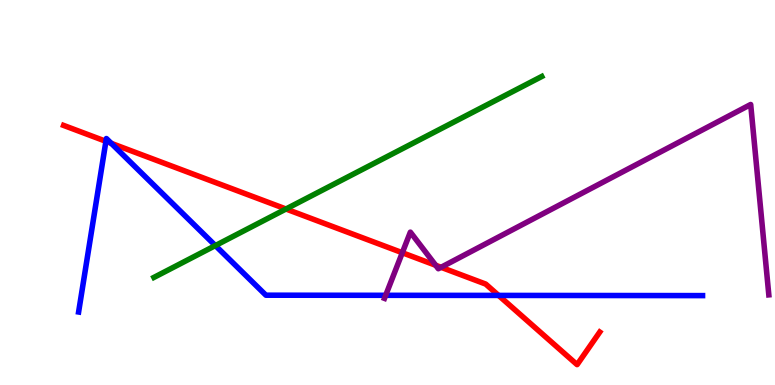[{'lines': ['blue', 'red'], 'intersections': [{'x': 1.37, 'y': 6.33}, {'x': 1.44, 'y': 6.28}, {'x': 6.43, 'y': 2.33}]}, {'lines': ['green', 'red'], 'intersections': [{'x': 3.69, 'y': 4.57}]}, {'lines': ['purple', 'red'], 'intersections': [{'x': 5.19, 'y': 3.44}, {'x': 5.62, 'y': 3.11}, {'x': 5.69, 'y': 3.06}]}, {'lines': ['blue', 'green'], 'intersections': [{'x': 2.78, 'y': 3.62}]}, {'lines': ['blue', 'purple'], 'intersections': [{'x': 4.98, 'y': 2.33}]}, {'lines': ['green', 'purple'], 'intersections': []}]